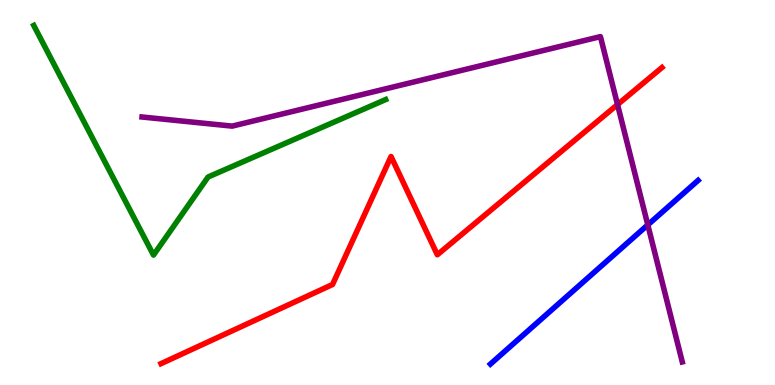[{'lines': ['blue', 'red'], 'intersections': []}, {'lines': ['green', 'red'], 'intersections': []}, {'lines': ['purple', 'red'], 'intersections': [{'x': 7.97, 'y': 7.28}]}, {'lines': ['blue', 'green'], 'intersections': []}, {'lines': ['blue', 'purple'], 'intersections': [{'x': 8.36, 'y': 4.16}]}, {'lines': ['green', 'purple'], 'intersections': []}]